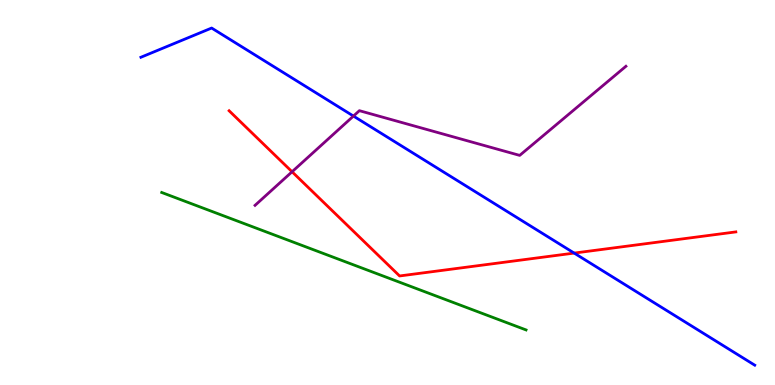[{'lines': ['blue', 'red'], 'intersections': [{'x': 7.41, 'y': 3.43}]}, {'lines': ['green', 'red'], 'intersections': []}, {'lines': ['purple', 'red'], 'intersections': [{'x': 3.77, 'y': 5.54}]}, {'lines': ['blue', 'green'], 'intersections': []}, {'lines': ['blue', 'purple'], 'intersections': [{'x': 4.56, 'y': 6.99}]}, {'lines': ['green', 'purple'], 'intersections': []}]